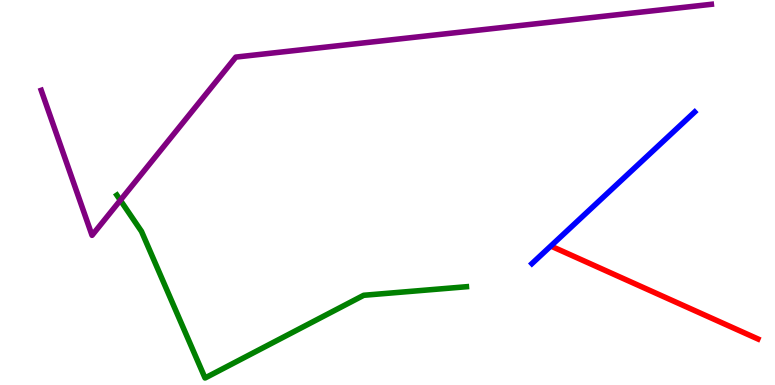[{'lines': ['blue', 'red'], 'intersections': []}, {'lines': ['green', 'red'], 'intersections': []}, {'lines': ['purple', 'red'], 'intersections': []}, {'lines': ['blue', 'green'], 'intersections': []}, {'lines': ['blue', 'purple'], 'intersections': []}, {'lines': ['green', 'purple'], 'intersections': [{'x': 1.55, 'y': 4.8}]}]